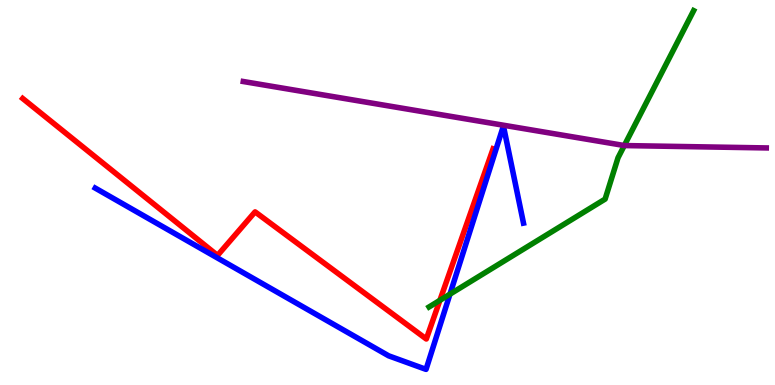[{'lines': ['blue', 'red'], 'intersections': []}, {'lines': ['green', 'red'], 'intersections': [{'x': 5.68, 'y': 2.2}]}, {'lines': ['purple', 'red'], 'intersections': []}, {'lines': ['blue', 'green'], 'intersections': [{'x': 5.81, 'y': 2.36}]}, {'lines': ['blue', 'purple'], 'intersections': []}, {'lines': ['green', 'purple'], 'intersections': [{'x': 8.06, 'y': 6.22}]}]